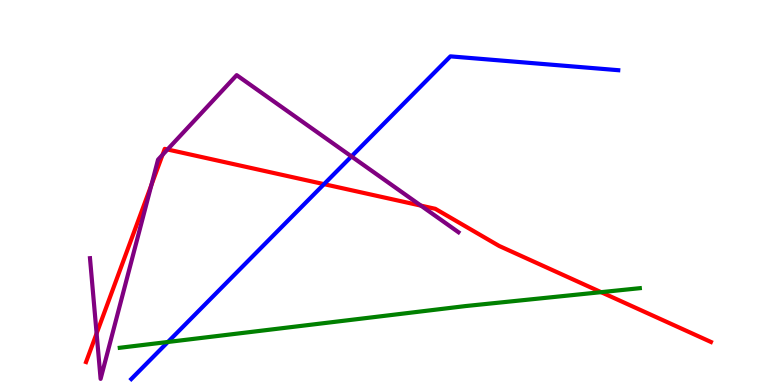[{'lines': ['blue', 'red'], 'intersections': [{'x': 4.18, 'y': 5.22}]}, {'lines': ['green', 'red'], 'intersections': [{'x': 7.76, 'y': 2.41}]}, {'lines': ['purple', 'red'], 'intersections': [{'x': 1.25, 'y': 1.34}, {'x': 1.95, 'y': 5.2}, {'x': 2.1, 'y': 5.98}, {'x': 2.16, 'y': 6.12}, {'x': 5.43, 'y': 4.66}]}, {'lines': ['blue', 'green'], 'intersections': [{'x': 2.17, 'y': 1.12}]}, {'lines': ['blue', 'purple'], 'intersections': [{'x': 4.53, 'y': 5.94}]}, {'lines': ['green', 'purple'], 'intersections': []}]